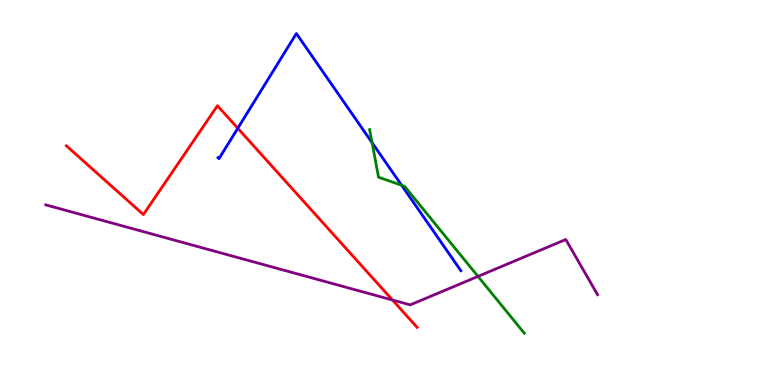[{'lines': ['blue', 'red'], 'intersections': [{'x': 3.07, 'y': 6.67}]}, {'lines': ['green', 'red'], 'intersections': []}, {'lines': ['purple', 'red'], 'intersections': [{'x': 5.06, 'y': 2.21}]}, {'lines': ['blue', 'green'], 'intersections': [{'x': 4.8, 'y': 6.29}, {'x': 5.18, 'y': 5.19}]}, {'lines': ['blue', 'purple'], 'intersections': []}, {'lines': ['green', 'purple'], 'intersections': [{'x': 6.17, 'y': 2.82}]}]